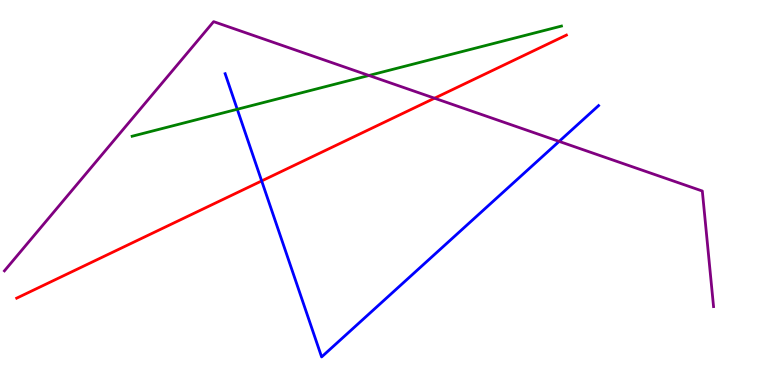[{'lines': ['blue', 'red'], 'intersections': [{'x': 3.38, 'y': 5.3}]}, {'lines': ['green', 'red'], 'intersections': []}, {'lines': ['purple', 'red'], 'intersections': [{'x': 5.61, 'y': 7.45}]}, {'lines': ['blue', 'green'], 'intersections': [{'x': 3.06, 'y': 7.16}]}, {'lines': ['blue', 'purple'], 'intersections': [{'x': 7.21, 'y': 6.33}]}, {'lines': ['green', 'purple'], 'intersections': [{'x': 4.76, 'y': 8.04}]}]